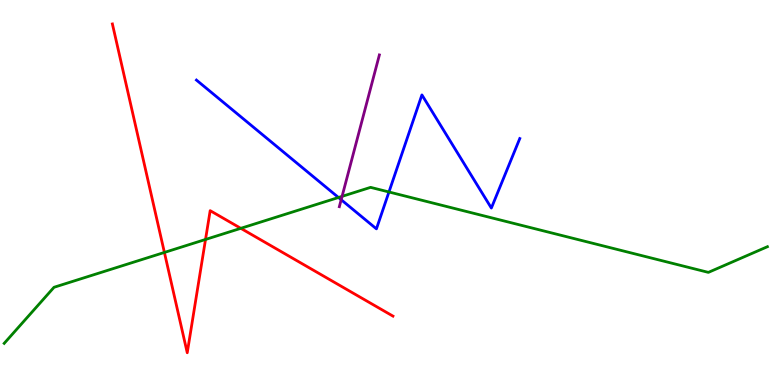[{'lines': ['blue', 'red'], 'intersections': []}, {'lines': ['green', 'red'], 'intersections': [{'x': 2.12, 'y': 3.44}, {'x': 2.65, 'y': 3.78}, {'x': 3.11, 'y': 4.07}]}, {'lines': ['purple', 'red'], 'intersections': []}, {'lines': ['blue', 'green'], 'intersections': [{'x': 4.37, 'y': 4.87}, {'x': 5.02, 'y': 5.01}]}, {'lines': ['blue', 'purple'], 'intersections': [{'x': 4.4, 'y': 4.81}]}, {'lines': ['green', 'purple'], 'intersections': [{'x': 4.41, 'y': 4.9}]}]